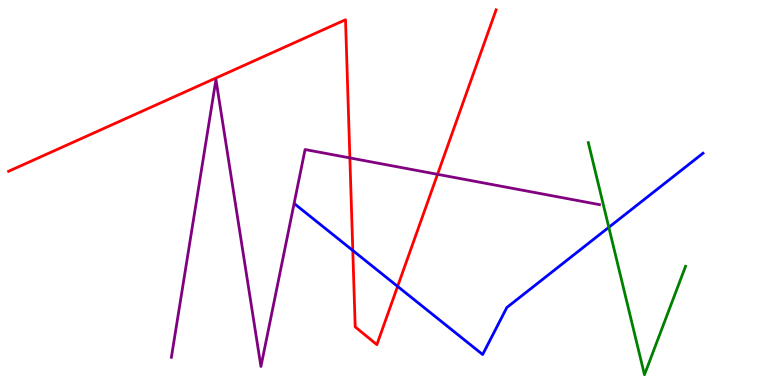[{'lines': ['blue', 'red'], 'intersections': [{'x': 4.55, 'y': 3.49}, {'x': 5.13, 'y': 2.56}]}, {'lines': ['green', 'red'], 'intersections': []}, {'lines': ['purple', 'red'], 'intersections': [{'x': 4.51, 'y': 5.9}, {'x': 5.65, 'y': 5.47}]}, {'lines': ['blue', 'green'], 'intersections': [{'x': 7.86, 'y': 4.1}]}, {'lines': ['blue', 'purple'], 'intersections': []}, {'lines': ['green', 'purple'], 'intersections': []}]